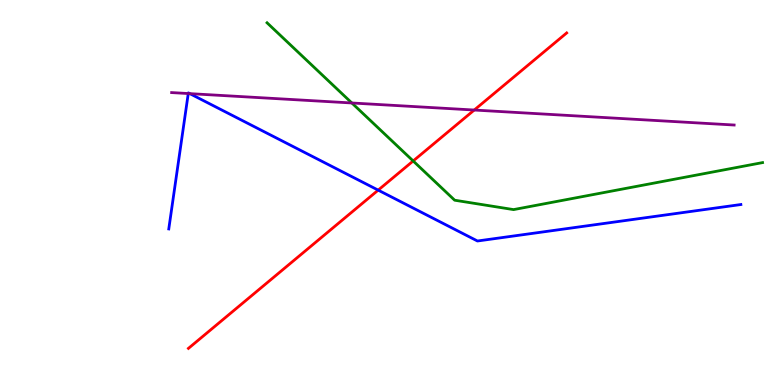[{'lines': ['blue', 'red'], 'intersections': [{'x': 4.88, 'y': 5.06}]}, {'lines': ['green', 'red'], 'intersections': [{'x': 5.33, 'y': 5.82}]}, {'lines': ['purple', 'red'], 'intersections': [{'x': 6.12, 'y': 7.14}]}, {'lines': ['blue', 'green'], 'intersections': []}, {'lines': ['blue', 'purple'], 'intersections': [{'x': 2.43, 'y': 7.57}, {'x': 2.45, 'y': 7.57}]}, {'lines': ['green', 'purple'], 'intersections': [{'x': 4.54, 'y': 7.33}]}]